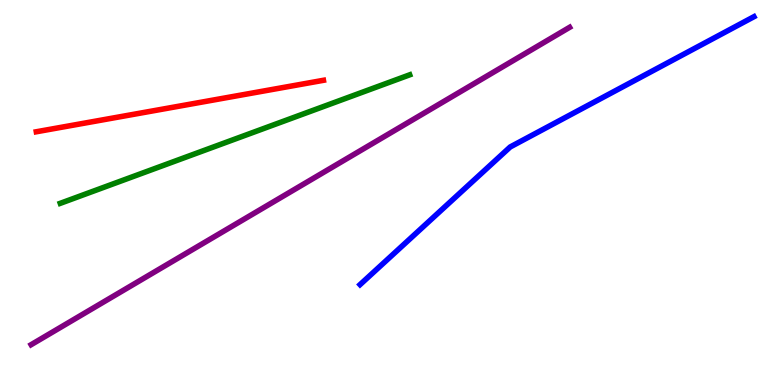[{'lines': ['blue', 'red'], 'intersections': []}, {'lines': ['green', 'red'], 'intersections': []}, {'lines': ['purple', 'red'], 'intersections': []}, {'lines': ['blue', 'green'], 'intersections': []}, {'lines': ['blue', 'purple'], 'intersections': []}, {'lines': ['green', 'purple'], 'intersections': []}]